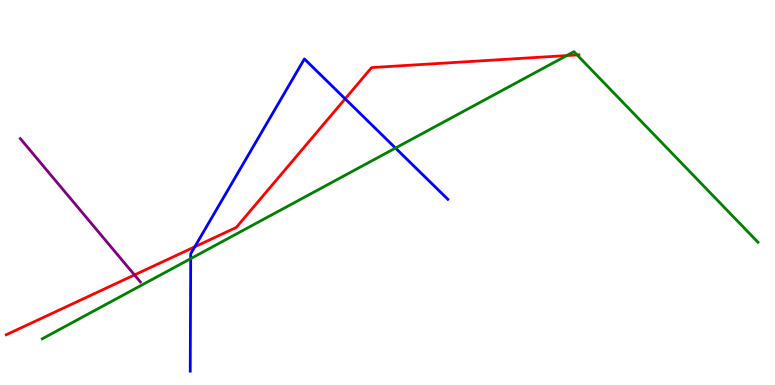[{'lines': ['blue', 'red'], 'intersections': [{'x': 2.51, 'y': 3.59}, {'x': 4.45, 'y': 7.43}]}, {'lines': ['green', 'red'], 'intersections': [{'x': 7.31, 'y': 8.56}, {'x': 7.45, 'y': 8.57}]}, {'lines': ['purple', 'red'], 'intersections': [{'x': 1.74, 'y': 2.86}]}, {'lines': ['blue', 'green'], 'intersections': [{'x': 2.46, 'y': 3.28}, {'x': 5.1, 'y': 6.15}]}, {'lines': ['blue', 'purple'], 'intersections': []}, {'lines': ['green', 'purple'], 'intersections': []}]